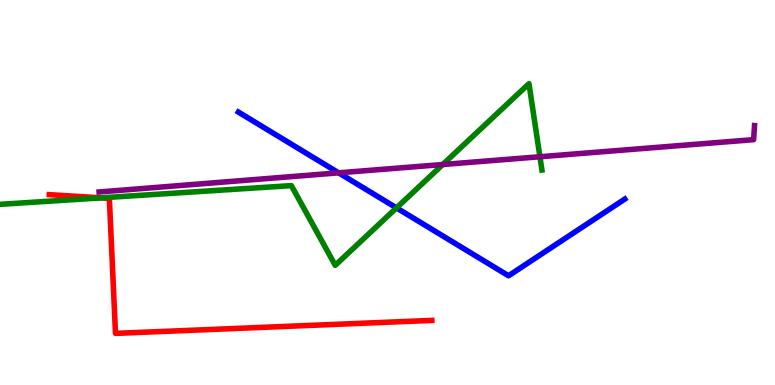[{'lines': ['blue', 'red'], 'intersections': []}, {'lines': ['green', 'red'], 'intersections': [{'x': 1.3, 'y': 4.86}]}, {'lines': ['purple', 'red'], 'intersections': []}, {'lines': ['blue', 'green'], 'intersections': [{'x': 5.12, 'y': 4.6}]}, {'lines': ['blue', 'purple'], 'intersections': [{'x': 4.37, 'y': 5.51}]}, {'lines': ['green', 'purple'], 'intersections': [{'x': 5.71, 'y': 5.73}, {'x': 6.97, 'y': 5.93}]}]